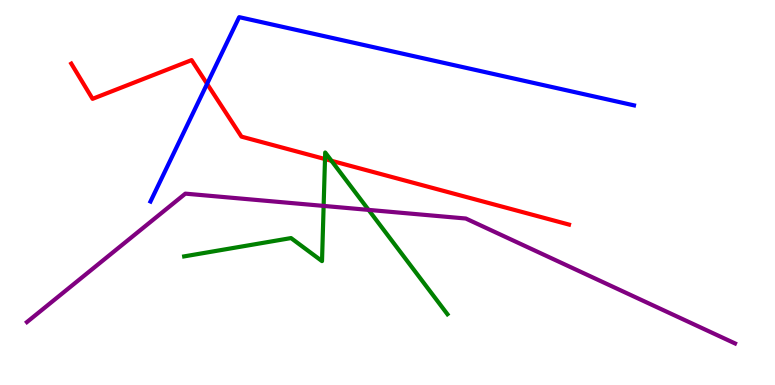[{'lines': ['blue', 'red'], 'intersections': [{'x': 2.67, 'y': 7.82}]}, {'lines': ['green', 'red'], 'intersections': [{'x': 4.19, 'y': 5.87}, {'x': 4.28, 'y': 5.82}]}, {'lines': ['purple', 'red'], 'intersections': []}, {'lines': ['blue', 'green'], 'intersections': []}, {'lines': ['blue', 'purple'], 'intersections': []}, {'lines': ['green', 'purple'], 'intersections': [{'x': 4.18, 'y': 4.65}, {'x': 4.76, 'y': 4.55}]}]